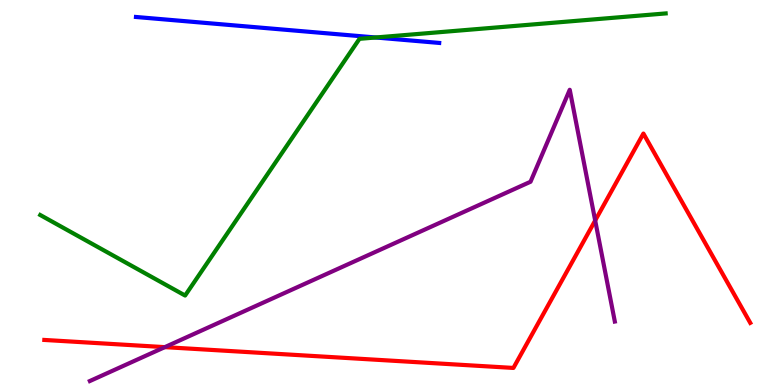[{'lines': ['blue', 'red'], 'intersections': []}, {'lines': ['green', 'red'], 'intersections': []}, {'lines': ['purple', 'red'], 'intersections': [{'x': 2.13, 'y': 0.984}, {'x': 7.68, 'y': 4.27}]}, {'lines': ['blue', 'green'], 'intersections': [{'x': 4.85, 'y': 9.03}]}, {'lines': ['blue', 'purple'], 'intersections': []}, {'lines': ['green', 'purple'], 'intersections': []}]